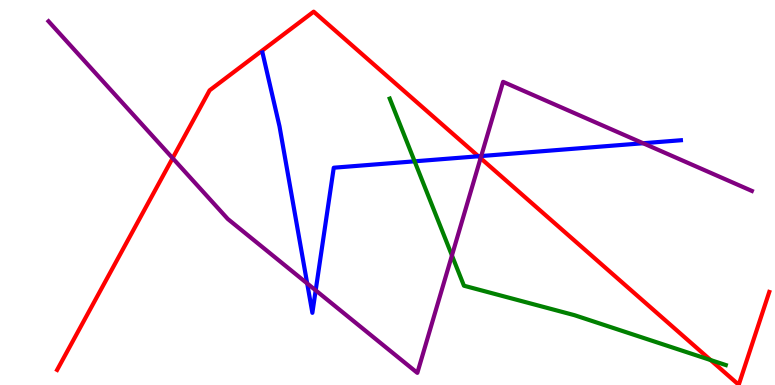[{'lines': ['blue', 'red'], 'intersections': [{'x': 6.17, 'y': 5.94}]}, {'lines': ['green', 'red'], 'intersections': [{'x': 9.17, 'y': 0.648}]}, {'lines': ['purple', 'red'], 'intersections': [{'x': 2.23, 'y': 5.89}, {'x': 6.2, 'y': 5.89}]}, {'lines': ['blue', 'green'], 'intersections': [{'x': 5.35, 'y': 5.81}]}, {'lines': ['blue', 'purple'], 'intersections': [{'x': 3.96, 'y': 2.64}, {'x': 4.07, 'y': 2.46}, {'x': 6.21, 'y': 5.95}, {'x': 8.3, 'y': 6.28}]}, {'lines': ['green', 'purple'], 'intersections': [{'x': 5.83, 'y': 3.36}]}]